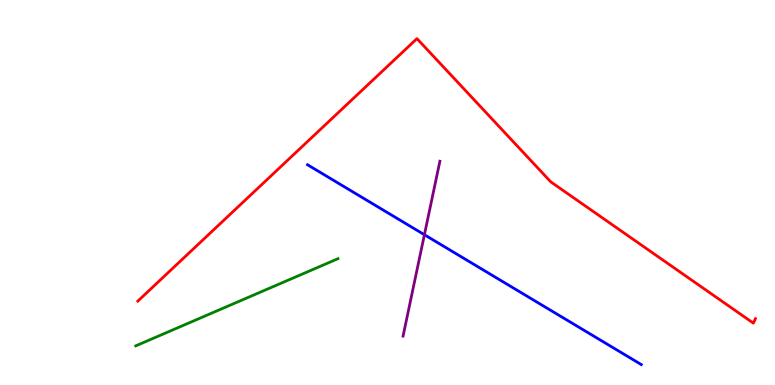[{'lines': ['blue', 'red'], 'intersections': []}, {'lines': ['green', 'red'], 'intersections': []}, {'lines': ['purple', 'red'], 'intersections': []}, {'lines': ['blue', 'green'], 'intersections': []}, {'lines': ['blue', 'purple'], 'intersections': [{'x': 5.48, 'y': 3.9}]}, {'lines': ['green', 'purple'], 'intersections': []}]